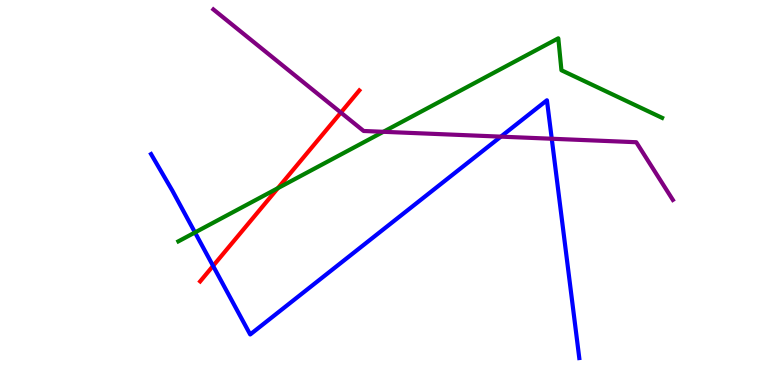[{'lines': ['blue', 'red'], 'intersections': [{'x': 2.75, 'y': 3.09}]}, {'lines': ['green', 'red'], 'intersections': [{'x': 3.59, 'y': 5.11}]}, {'lines': ['purple', 'red'], 'intersections': [{'x': 4.4, 'y': 7.08}]}, {'lines': ['blue', 'green'], 'intersections': [{'x': 2.52, 'y': 3.96}]}, {'lines': ['blue', 'purple'], 'intersections': [{'x': 6.46, 'y': 6.45}, {'x': 7.12, 'y': 6.4}]}, {'lines': ['green', 'purple'], 'intersections': [{'x': 4.95, 'y': 6.58}]}]